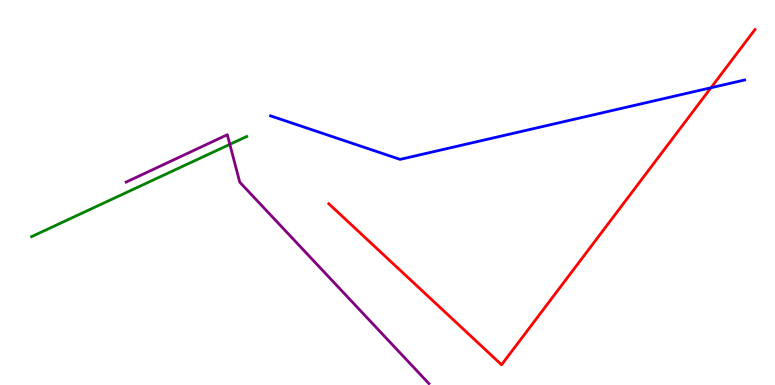[{'lines': ['blue', 'red'], 'intersections': [{'x': 9.17, 'y': 7.72}]}, {'lines': ['green', 'red'], 'intersections': []}, {'lines': ['purple', 'red'], 'intersections': []}, {'lines': ['blue', 'green'], 'intersections': []}, {'lines': ['blue', 'purple'], 'intersections': []}, {'lines': ['green', 'purple'], 'intersections': [{'x': 2.97, 'y': 6.25}]}]